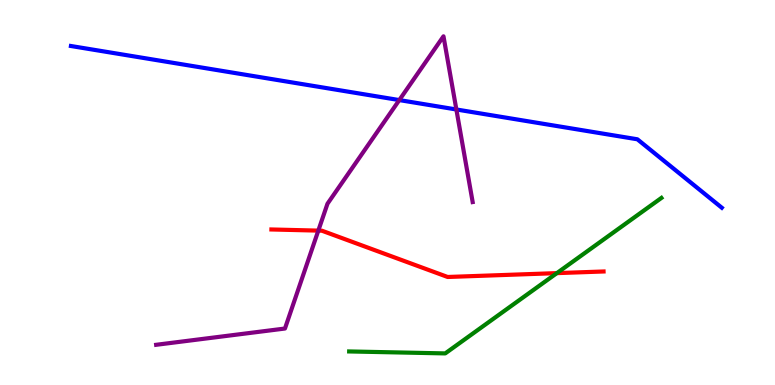[{'lines': ['blue', 'red'], 'intersections': []}, {'lines': ['green', 'red'], 'intersections': [{'x': 7.19, 'y': 2.91}]}, {'lines': ['purple', 'red'], 'intersections': [{'x': 4.11, 'y': 4.01}]}, {'lines': ['blue', 'green'], 'intersections': []}, {'lines': ['blue', 'purple'], 'intersections': [{'x': 5.15, 'y': 7.4}, {'x': 5.89, 'y': 7.16}]}, {'lines': ['green', 'purple'], 'intersections': []}]